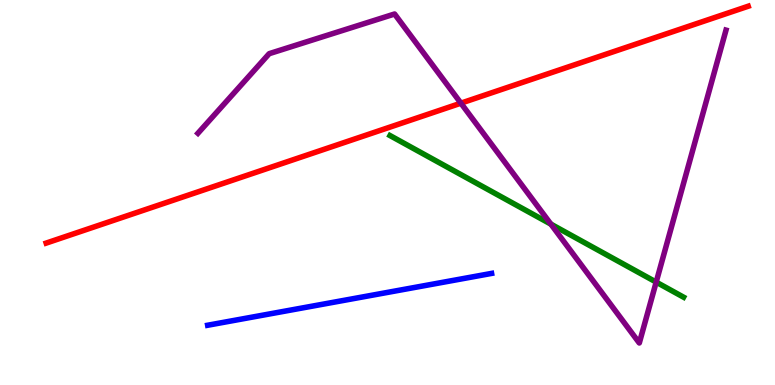[{'lines': ['blue', 'red'], 'intersections': []}, {'lines': ['green', 'red'], 'intersections': []}, {'lines': ['purple', 'red'], 'intersections': [{'x': 5.95, 'y': 7.32}]}, {'lines': ['blue', 'green'], 'intersections': []}, {'lines': ['blue', 'purple'], 'intersections': []}, {'lines': ['green', 'purple'], 'intersections': [{'x': 7.11, 'y': 4.18}, {'x': 8.47, 'y': 2.67}]}]